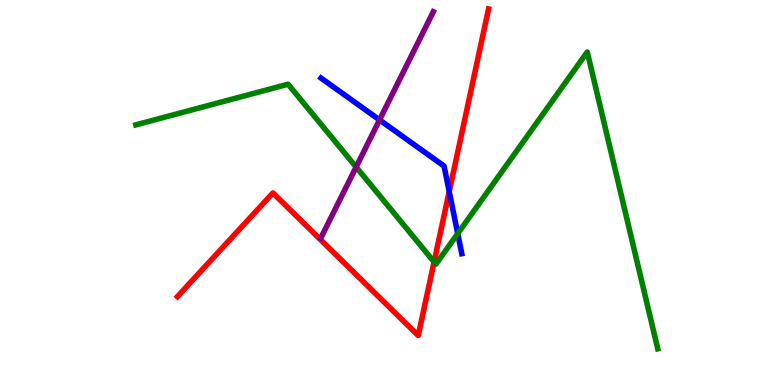[{'lines': ['blue', 'red'], 'intersections': [{'x': 5.8, 'y': 5.02}]}, {'lines': ['green', 'red'], 'intersections': [{'x': 5.6, 'y': 3.2}]}, {'lines': ['purple', 'red'], 'intersections': []}, {'lines': ['blue', 'green'], 'intersections': [{'x': 5.91, 'y': 3.93}]}, {'lines': ['blue', 'purple'], 'intersections': [{'x': 4.9, 'y': 6.89}]}, {'lines': ['green', 'purple'], 'intersections': [{'x': 4.6, 'y': 5.66}]}]